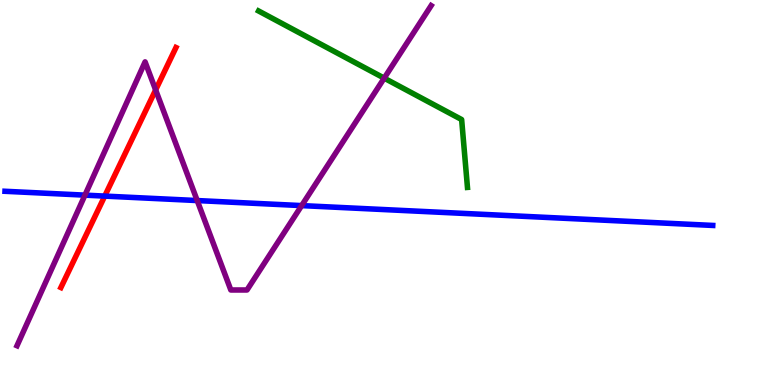[{'lines': ['blue', 'red'], 'intersections': [{'x': 1.35, 'y': 4.91}]}, {'lines': ['green', 'red'], 'intersections': []}, {'lines': ['purple', 'red'], 'intersections': [{'x': 2.01, 'y': 7.66}]}, {'lines': ['blue', 'green'], 'intersections': []}, {'lines': ['blue', 'purple'], 'intersections': [{'x': 1.1, 'y': 4.93}, {'x': 2.54, 'y': 4.79}, {'x': 3.89, 'y': 4.66}]}, {'lines': ['green', 'purple'], 'intersections': [{'x': 4.96, 'y': 7.97}]}]